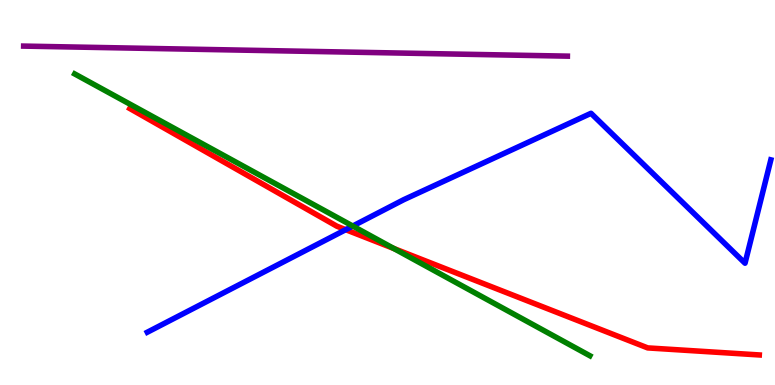[{'lines': ['blue', 'red'], 'intersections': [{'x': 4.46, 'y': 4.03}]}, {'lines': ['green', 'red'], 'intersections': [{'x': 5.08, 'y': 3.54}]}, {'lines': ['purple', 'red'], 'intersections': []}, {'lines': ['blue', 'green'], 'intersections': [{'x': 4.55, 'y': 4.13}]}, {'lines': ['blue', 'purple'], 'intersections': []}, {'lines': ['green', 'purple'], 'intersections': []}]